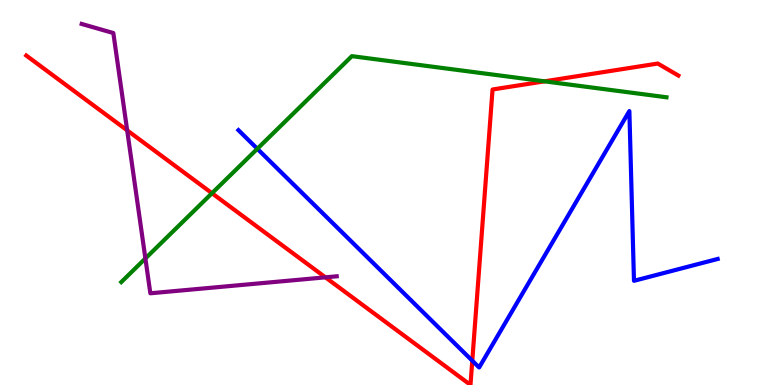[{'lines': ['blue', 'red'], 'intersections': [{'x': 6.09, 'y': 0.631}]}, {'lines': ['green', 'red'], 'intersections': [{'x': 2.74, 'y': 4.98}, {'x': 7.03, 'y': 7.89}]}, {'lines': ['purple', 'red'], 'intersections': [{'x': 1.64, 'y': 6.61}, {'x': 4.2, 'y': 2.8}]}, {'lines': ['blue', 'green'], 'intersections': [{'x': 3.32, 'y': 6.14}]}, {'lines': ['blue', 'purple'], 'intersections': []}, {'lines': ['green', 'purple'], 'intersections': [{'x': 1.88, 'y': 3.29}]}]